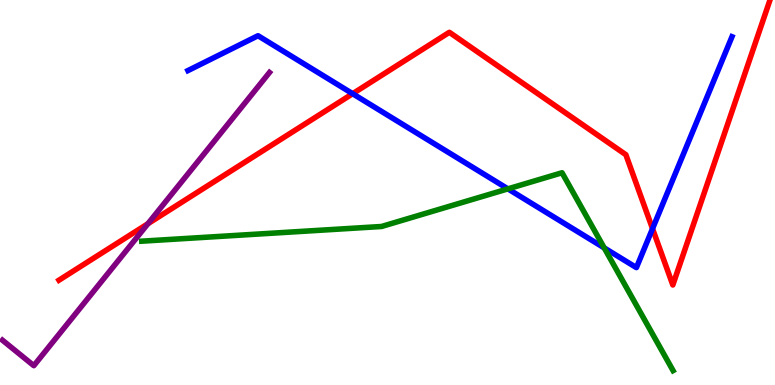[{'lines': ['blue', 'red'], 'intersections': [{'x': 4.55, 'y': 7.57}, {'x': 8.42, 'y': 4.06}]}, {'lines': ['green', 'red'], 'intersections': []}, {'lines': ['purple', 'red'], 'intersections': [{'x': 1.91, 'y': 4.19}]}, {'lines': ['blue', 'green'], 'intersections': [{'x': 6.55, 'y': 5.09}, {'x': 7.8, 'y': 3.56}]}, {'lines': ['blue', 'purple'], 'intersections': []}, {'lines': ['green', 'purple'], 'intersections': []}]